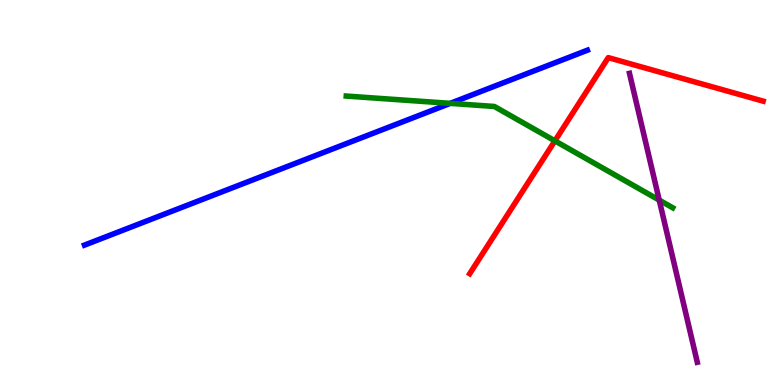[{'lines': ['blue', 'red'], 'intersections': []}, {'lines': ['green', 'red'], 'intersections': [{'x': 7.16, 'y': 6.34}]}, {'lines': ['purple', 'red'], 'intersections': []}, {'lines': ['blue', 'green'], 'intersections': [{'x': 5.81, 'y': 7.32}]}, {'lines': ['blue', 'purple'], 'intersections': []}, {'lines': ['green', 'purple'], 'intersections': [{'x': 8.51, 'y': 4.8}]}]